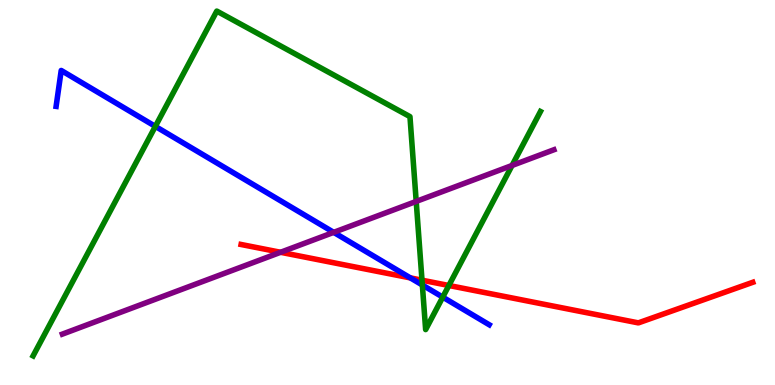[{'lines': ['blue', 'red'], 'intersections': [{'x': 5.29, 'y': 2.78}]}, {'lines': ['green', 'red'], 'intersections': [{'x': 5.45, 'y': 2.72}, {'x': 5.79, 'y': 2.58}]}, {'lines': ['purple', 'red'], 'intersections': [{'x': 3.62, 'y': 3.45}]}, {'lines': ['blue', 'green'], 'intersections': [{'x': 2.0, 'y': 6.72}, {'x': 5.45, 'y': 2.6}, {'x': 5.71, 'y': 2.28}]}, {'lines': ['blue', 'purple'], 'intersections': [{'x': 4.31, 'y': 3.96}]}, {'lines': ['green', 'purple'], 'intersections': [{'x': 5.37, 'y': 4.77}, {'x': 6.61, 'y': 5.7}]}]